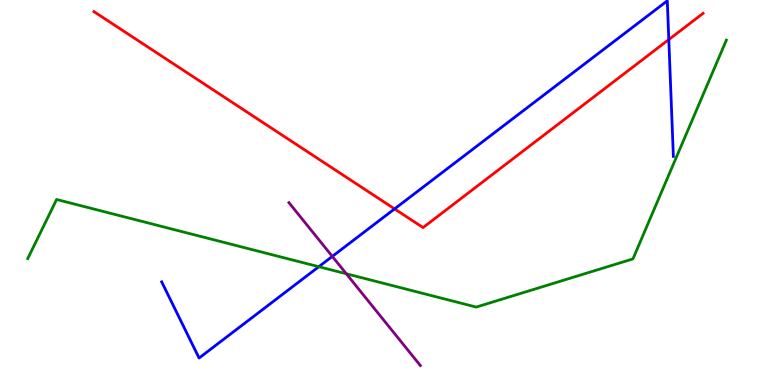[{'lines': ['blue', 'red'], 'intersections': [{'x': 5.09, 'y': 4.57}, {'x': 8.63, 'y': 8.97}]}, {'lines': ['green', 'red'], 'intersections': []}, {'lines': ['purple', 'red'], 'intersections': []}, {'lines': ['blue', 'green'], 'intersections': [{'x': 4.11, 'y': 3.07}]}, {'lines': ['blue', 'purple'], 'intersections': [{'x': 4.29, 'y': 3.34}]}, {'lines': ['green', 'purple'], 'intersections': [{'x': 4.47, 'y': 2.89}]}]